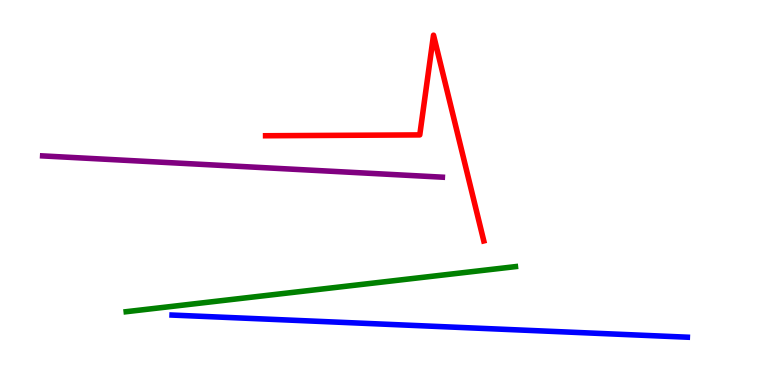[{'lines': ['blue', 'red'], 'intersections': []}, {'lines': ['green', 'red'], 'intersections': []}, {'lines': ['purple', 'red'], 'intersections': []}, {'lines': ['blue', 'green'], 'intersections': []}, {'lines': ['blue', 'purple'], 'intersections': []}, {'lines': ['green', 'purple'], 'intersections': []}]